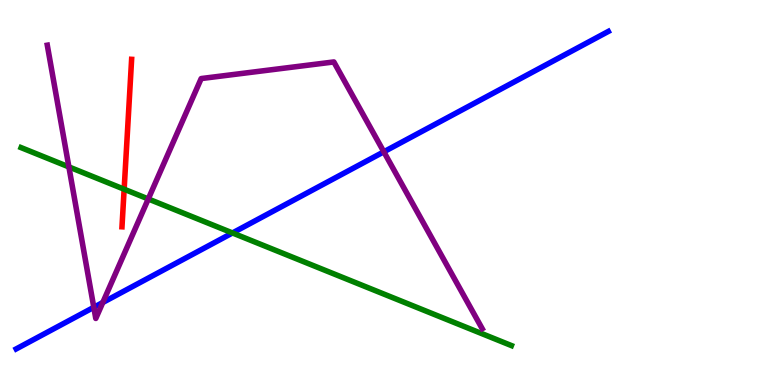[{'lines': ['blue', 'red'], 'intersections': []}, {'lines': ['green', 'red'], 'intersections': [{'x': 1.6, 'y': 5.09}]}, {'lines': ['purple', 'red'], 'intersections': []}, {'lines': ['blue', 'green'], 'intersections': [{'x': 3.0, 'y': 3.95}]}, {'lines': ['blue', 'purple'], 'intersections': [{'x': 1.21, 'y': 2.02}, {'x': 1.33, 'y': 2.14}, {'x': 4.95, 'y': 6.06}]}, {'lines': ['green', 'purple'], 'intersections': [{'x': 0.889, 'y': 5.66}, {'x': 1.91, 'y': 4.83}]}]